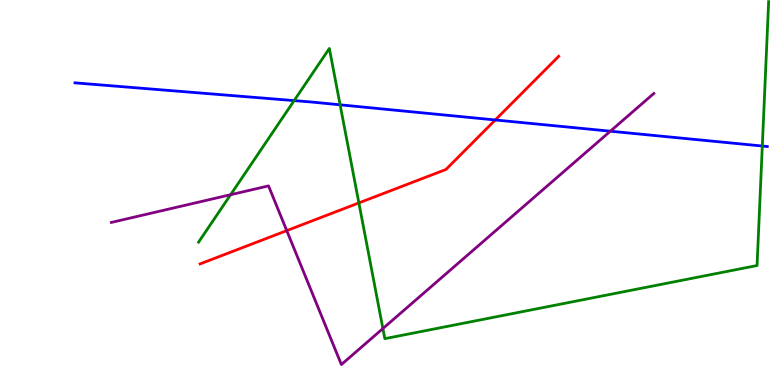[{'lines': ['blue', 'red'], 'intersections': [{'x': 6.39, 'y': 6.88}]}, {'lines': ['green', 'red'], 'intersections': [{'x': 4.63, 'y': 4.73}]}, {'lines': ['purple', 'red'], 'intersections': [{'x': 3.7, 'y': 4.01}]}, {'lines': ['blue', 'green'], 'intersections': [{'x': 3.8, 'y': 7.39}, {'x': 4.39, 'y': 7.28}, {'x': 9.84, 'y': 6.21}]}, {'lines': ['blue', 'purple'], 'intersections': [{'x': 7.88, 'y': 6.59}]}, {'lines': ['green', 'purple'], 'intersections': [{'x': 2.98, 'y': 4.94}, {'x': 4.94, 'y': 1.47}]}]